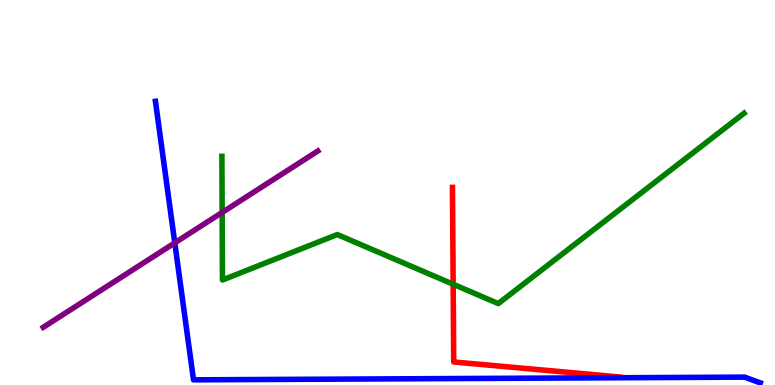[{'lines': ['blue', 'red'], 'intersections': []}, {'lines': ['green', 'red'], 'intersections': [{'x': 5.85, 'y': 2.62}]}, {'lines': ['purple', 'red'], 'intersections': []}, {'lines': ['blue', 'green'], 'intersections': []}, {'lines': ['blue', 'purple'], 'intersections': [{'x': 2.26, 'y': 3.69}]}, {'lines': ['green', 'purple'], 'intersections': [{'x': 2.87, 'y': 4.48}]}]